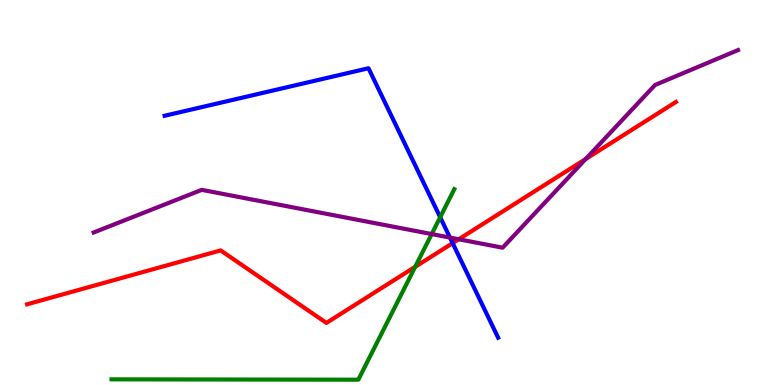[{'lines': ['blue', 'red'], 'intersections': [{'x': 5.84, 'y': 3.69}]}, {'lines': ['green', 'red'], 'intersections': [{'x': 5.36, 'y': 3.07}]}, {'lines': ['purple', 'red'], 'intersections': [{'x': 5.92, 'y': 3.79}, {'x': 7.56, 'y': 5.87}]}, {'lines': ['blue', 'green'], 'intersections': [{'x': 5.68, 'y': 4.36}]}, {'lines': ['blue', 'purple'], 'intersections': [{'x': 5.81, 'y': 3.83}]}, {'lines': ['green', 'purple'], 'intersections': [{'x': 5.57, 'y': 3.92}]}]